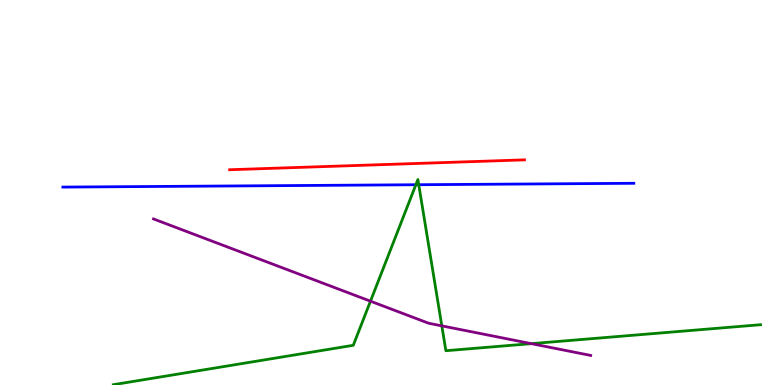[{'lines': ['blue', 'red'], 'intersections': []}, {'lines': ['green', 'red'], 'intersections': []}, {'lines': ['purple', 'red'], 'intersections': []}, {'lines': ['blue', 'green'], 'intersections': [{'x': 5.37, 'y': 5.2}, {'x': 5.4, 'y': 5.2}]}, {'lines': ['blue', 'purple'], 'intersections': []}, {'lines': ['green', 'purple'], 'intersections': [{'x': 4.78, 'y': 2.18}, {'x': 5.7, 'y': 1.54}, {'x': 6.86, 'y': 1.07}]}]